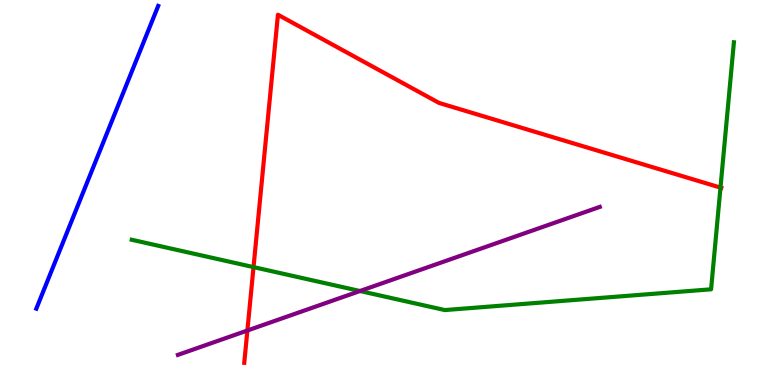[{'lines': ['blue', 'red'], 'intersections': []}, {'lines': ['green', 'red'], 'intersections': [{'x': 3.27, 'y': 3.06}, {'x': 9.3, 'y': 5.13}]}, {'lines': ['purple', 'red'], 'intersections': [{'x': 3.19, 'y': 1.42}]}, {'lines': ['blue', 'green'], 'intersections': []}, {'lines': ['blue', 'purple'], 'intersections': []}, {'lines': ['green', 'purple'], 'intersections': [{'x': 4.64, 'y': 2.44}]}]